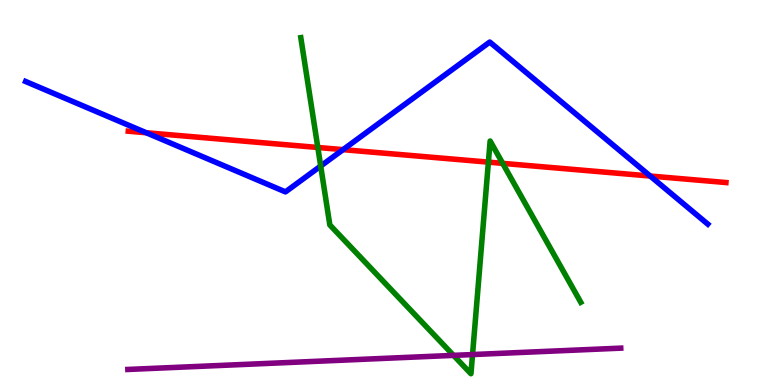[{'lines': ['blue', 'red'], 'intersections': [{'x': 1.89, 'y': 6.55}, {'x': 4.43, 'y': 6.11}, {'x': 8.39, 'y': 5.43}]}, {'lines': ['green', 'red'], 'intersections': [{'x': 4.1, 'y': 6.17}, {'x': 6.3, 'y': 5.79}, {'x': 6.49, 'y': 5.76}]}, {'lines': ['purple', 'red'], 'intersections': []}, {'lines': ['blue', 'green'], 'intersections': [{'x': 4.14, 'y': 5.69}]}, {'lines': ['blue', 'purple'], 'intersections': []}, {'lines': ['green', 'purple'], 'intersections': [{'x': 5.85, 'y': 0.769}, {'x': 6.1, 'y': 0.791}]}]